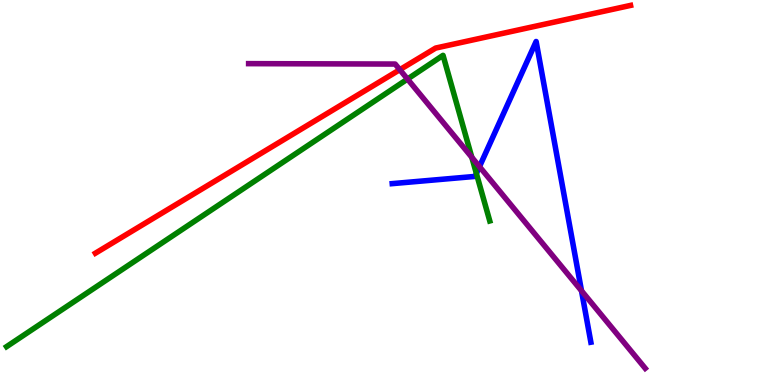[{'lines': ['blue', 'red'], 'intersections': []}, {'lines': ['green', 'red'], 'intersections': []}, {'lines': ['purple', 'red'], 'intersections': [{'x': 5.16, 'y': 8.19}]}, {'lines': ['blue', 'green'], 'intersections': [{'x': 6.15, 'y': 5.49}]}, {'lines': ['blue', 'purple'], 'intersections': [{'x': 6.19, 'y': 5.67}, {'x': 7.5, 'y': 2.45}]}, {'lines': ['green', 'purple'], 'intersections': [{'x': 5.26, 'y': 7.95}, {'x': 6.09, 'y': 5.91}]}]